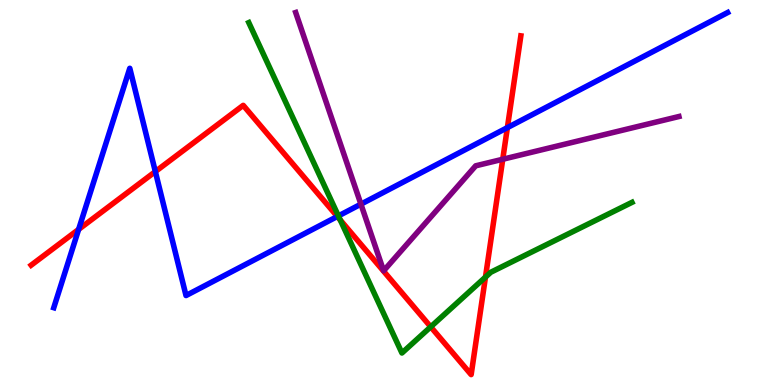[{'lines': ['blue', 'red'], 'intersections': [{'x': 1.01, 'y': 4.04}, {'x': 2.0, 'y': 5.54}, {'x': 4.35, 'y': 4.38}, {'x': 6.55, 'y': 6.68}]}, {'lines': ['green', 'red'], 'intersections': [{'x': 4.39, 'y': 4.29}, {'x': 5.56, 'y': 1.51}, {'x': 6.26, 'y': 2.8}]}, {'lines': ['purple', 'red'], 'intersections': [{'x': 6.49, 'y': 5.86}]}, {'lines': ['blue', 'green'], 'intersections': [{'x': 4.37, 'y': 4.39}]}, {'lines': ['blue', 'purple'], 'intersections': [{'x': 4.66, 'y': 4.7}]}, {'lines': ['green', 'purple'], 'intersections': []}]